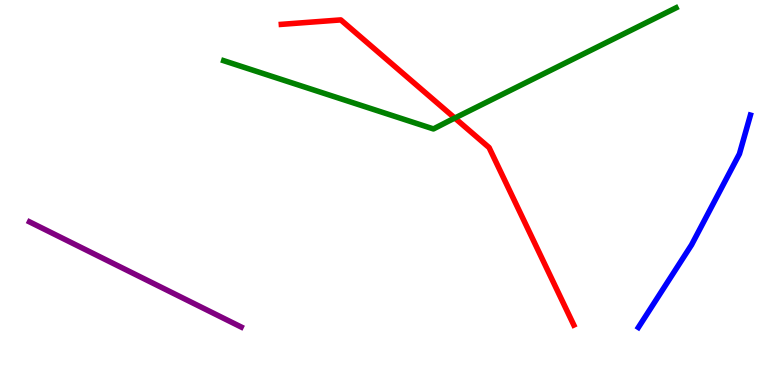[{'lines': ['blue', 'red'], 'intersections': []}, {'lines': ['green', 'red'], 'intersections': [{'x': 5.87, 'y': 6.93}]}, {'lines': ['purple', 'red'], 'intersections': []}, {'lines': ['blue', 'green'], 'intersections': []}, {'lines': ['blue', 'purple'], 'intersections': []}, {'lines': ['green', 'purple'], 'intersections': []}]